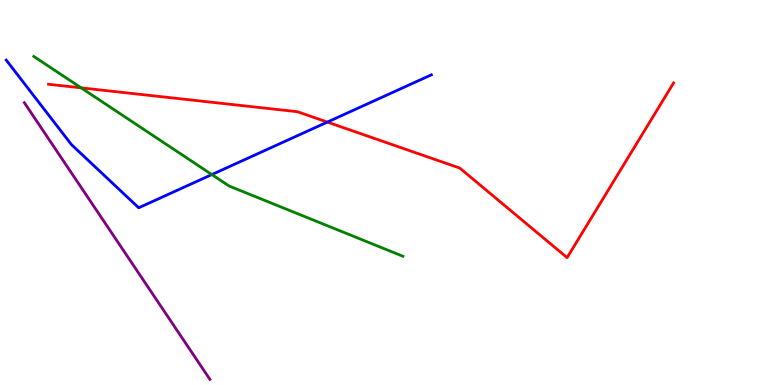[{'lines': ['blue', 'red'], 'intersections': [{'x': 4.22, 'y': 6.83}]}, {'lines': ['green', 'red'], 'intersections': [{'x': 1.05, 'y': 7.72}]}, {'lines': ['purple', 'red'], 'intersections': []}, {'lines': ['blue', 'green'], 'intersections': [{'x': 2.73, 'y': 5.47}]}, {'lines': ['blue', 'purple'], 'intersections': []}, {'lines': ['green', 'purple'], 'intersections': []}]